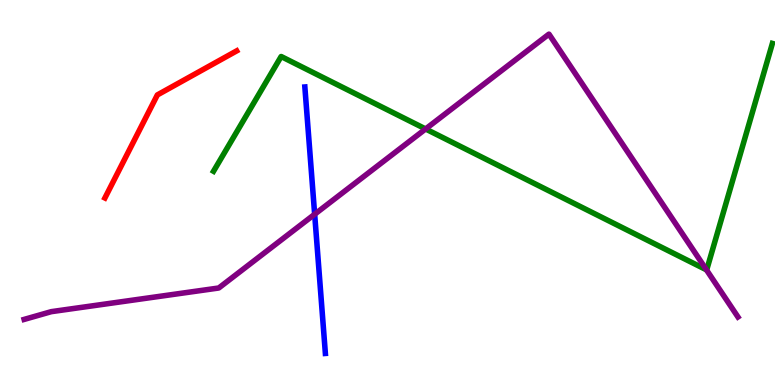[{'lines': ['blue', 'red'], 'intersections': []}, {'lines': ['green', 'red'], 'intersections': []}, {'lines': ['purple', 'red'], 'intersections': []}, {'lines': ['blue', 'green'], 'intersections': []}, {'lines': ['blue', 'purple'], 'intersections': [{'x': 4.06, 'y': 4.43}]}, {'lines': ['green', 'purple'], 'intersections': [{'x': 5.49, 'y': 6.65}, {'x': 9.12, 'y': 2.99}]}]